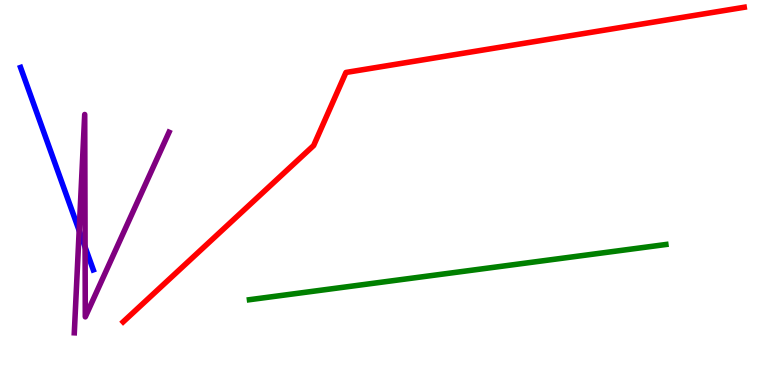[{'lines': ['blue', 'red'], 'intersections': []}, {'lines': ['green', 'red'], 'intersections': []}, {'lines': ['purple', 'red'], 'intersections': []}, {'lines': ['blue', 'green'], 'intersections': []}, {'lines': ['blue', 'purple'], 'intersections': [{'x': 1.02, 'y': 4.01}, {'x': 1.1, 'y': 3.58}]}, {'lines': ['green', 'purple'], 'intersections': []}]